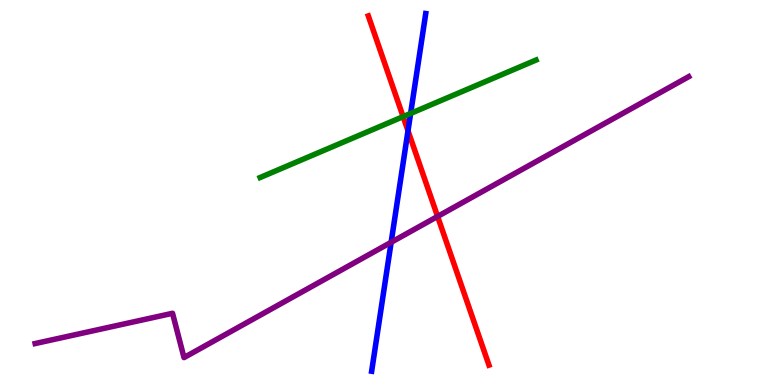[{'lines': ['blue', 'red'], 'intersections': [{'x': 5.26, 'y': 6.6}]}, {'lines': ['green', 'red'], 'intersections': [{'x': 5.2, 'y': 6.97}]}, {'lines': ['purple', 'red'], 'intersections': [{'x': 5.65, 'y': 4.38}]}, {'lines': ['blue', 'green'], 'intersections': [{'x': 5.3, 'y': 7.05}]}, {'lines': ['blue', 'purple'], 'intersections': [{'x': 5.05, 'y': 3.71}]}, {'lines': ['green', 'purple'], 'intersections': []}]